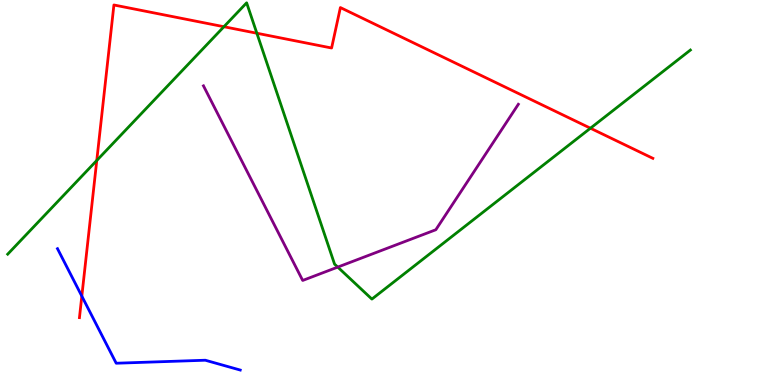[{'lines': ['blue', 'red'], 'intersections': [{'x': 1.06, 'y': 2.31}]}, {'lines': ['green', 'red'], 'intersections': [{'x': 1.25, 'y': 5.83}, {'x': 2.89, 'y': 9.31}, {'x': 3.31, 'y': 9.14}, {'x': 7.62, 'y': 6.67}]}, {'lines': ['purple', 'red'], 'intersections': []}, {'lines': ['blue', 'green'], 'intersections': []}, {'lines': ['blue', 'purple'], 'intersections': []}, {'lines': ['green', 'purple'], 'intersections': [{'x': 4.36, 'y': 3.06}]}]